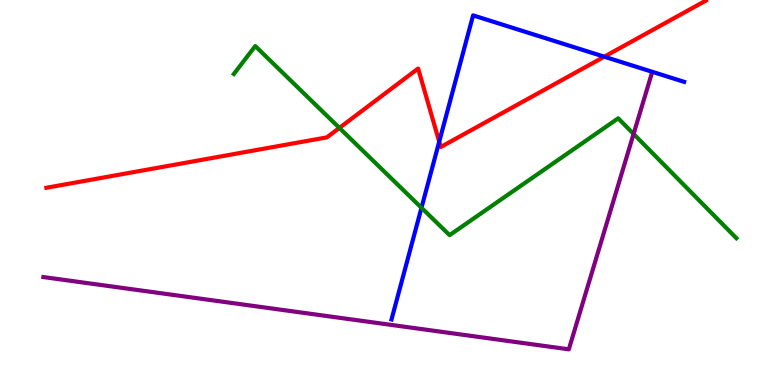[{'lines': ['blue', 'red'], 'intersections': [{'x': 5.67, 'y': 6.32}, {'x': 7.8, 'y': 8.53}]}, {'lines': ['green', 'red'], 'intersections': [{'x': 4.38, 'y': 6.68}]}, {'lines': ['purple', 'red'], 'intersections': []}, {'lines': ['blue', 'green'], 'intersections': [{'x': 5.44, 'y': 4.6}]}, {'lines': ['blue', 'purple'], 'intersections': []}, {'lines': ['green', 'purple'], 'intersections': [{'x': 8.18, 'y': 6.52}]}]